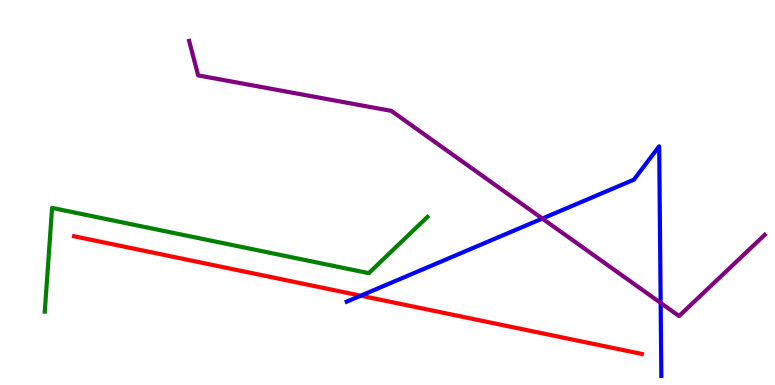[{'lines': ['blue', 'red'], 'intersections': [{'x': 4.66, 'y': 2.32}]}, {'lines': ['green', 'red'], 'intersections': []}, {'lines': ['purple', 'red'], 'intersections': []}, {'lines': ['blue', 'green'], 'intersections': []}, {'lines': ['blue', 'purple'], 'intersections': [{'x': 7.0, 'y': 4.32}, {'x': 8.52, 'y': 2.13}]}, {'lines': ['green', 'purple'], 'intersections': []}]